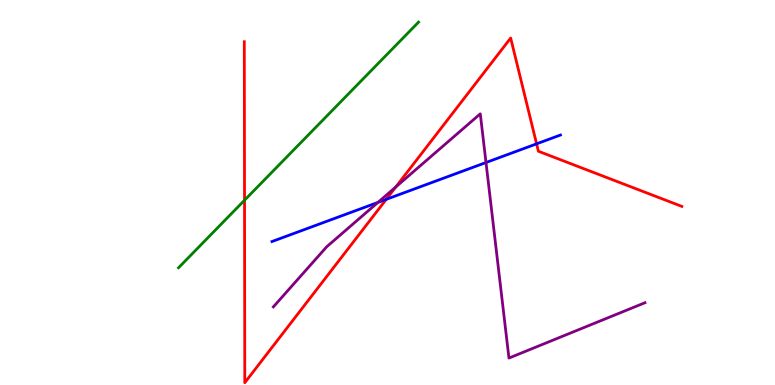[{'lines': ['blue', 'red'], 'intersections': [{'x': 4.98, 'y': 4.82}, {'x': 6.92, 'y': 6.26}]}, {'lines': ['green', 'red'], 'intersections': [{'x': 3.16, 'y': 4.8}]}, {'lines': ['purple', 'red'], 'intersections': [{'x': 5.11, 'y': 5.14}]}, {'lines': ['blue', 'green'], 'intersections': []}, {'lines': ['blue', 'purple'], 'intersections': [{'x': 4.88, 'y': 4.74}, {'x': 6.27, 'y': 5.78}]}, {'lines': ['green', 'purple'], 'intersections': []}]